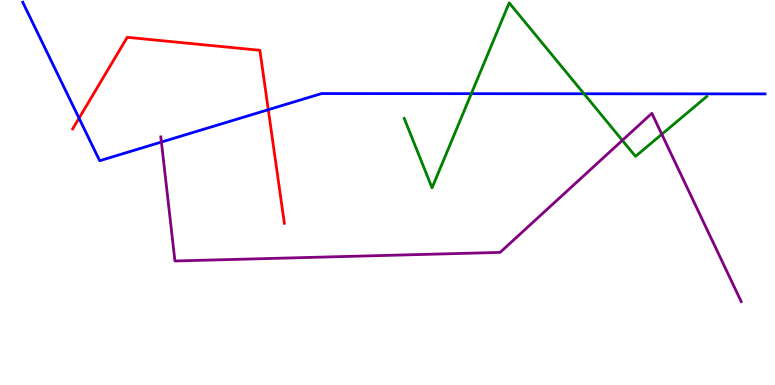[{'lines': ['blue', 'red'], 'intersections': [{'x': 1.02, 'y': 6.93}, {'x': 3.46, 'y': 7.15}]}, {'lines': ['green', 'red'], 'intersections': []}, {'lines': ['purple', 'red'], 'intersections': []}, {'lines': ['blue', 'green'], 'intersections': [{'x': 6.08, 'y': 7.57}, {'x': 7.54, 'y': 7.56}]}, {'lines': ['blue', 'purple'], 'intersections': [{'x': 2.08, 'y': 6.31}]}, {'lines': ['green', 'purple'], 'intersections': [{'x': 8.03, 'y': 6.35}, {'x': 8.54, 'y': 6.51}]}]